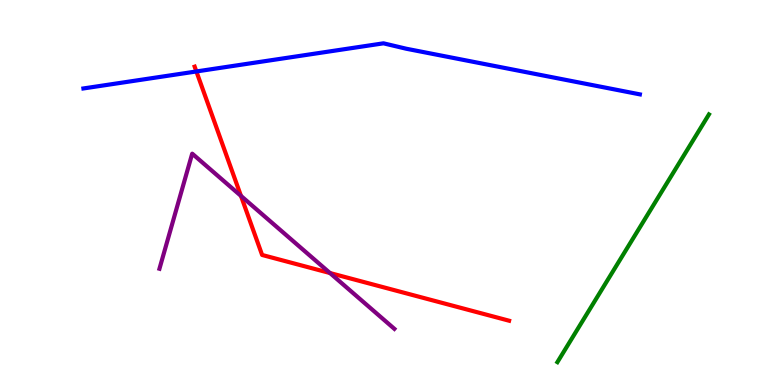[{'lines': ['blue', 'red'], 'intersections': [{'x': 2.53, 'y': 8.14}]}, {'lines': ['green', 'red'], 'intersections': []}, {'lines': ['purple', 'red'], 'intersections': [{'x': 3.11, 'y': 4.91}, {'x': 4.26, 'y': 2.91}]}, {'lines': ['blue', 'green'], 'intersections': []}, {'lines': ['blue', 'purple'], 'intersections': []}, {'lines': ['green', 'purple'], 'intersections': []}]